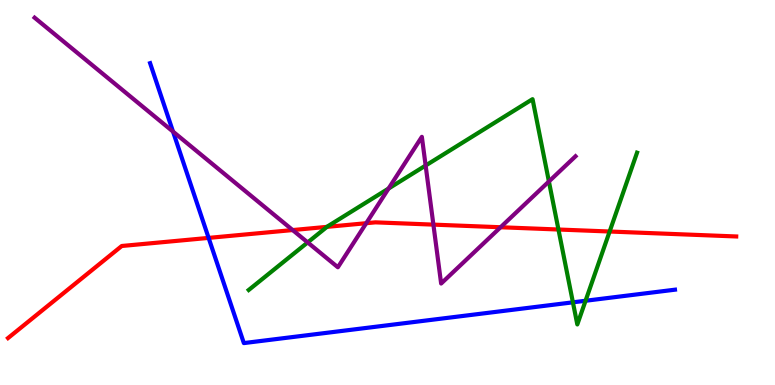[{'lines': ['blue', 'red'], 'intersections': [{'x': 2.69, 'y': 3.82}]}, {'lines': ['green', 'red'], 'intersections': [{'x': 4.22, 'y': 4.11}, {'x': 7.21, 'y': 4.04}, {'x': 7.87, 'y': 3.99}]}, {'lines': ['purple', 'red'], 'intersections': [{'x': 3.78, 'y': 4.02}, {'x': 4.73, 'y': 4.2}, {'x': 5.59, 'y': 4.17}, {'x': 6.46, 'y': 4.1}]}, {'lines': ['blue', 'green'], 'intersections': [{'x': 7.39, 'y': 2.15}, {'x': 7.56, 'y': 2.19}]}, {'lines': ['blue', 'purple'], 'intersections': [{'x': 2.23, 'y': 6.58}]}, {'lines': ['green', 'purple'], 'intersections': [{'x': 3.97, 'y': 3.7}, {'x': 5.01, 'y': 5.1}, {'x': 5.49, 'y': 5.7}, {'x': 7.08, 'y': 5.29}]}]